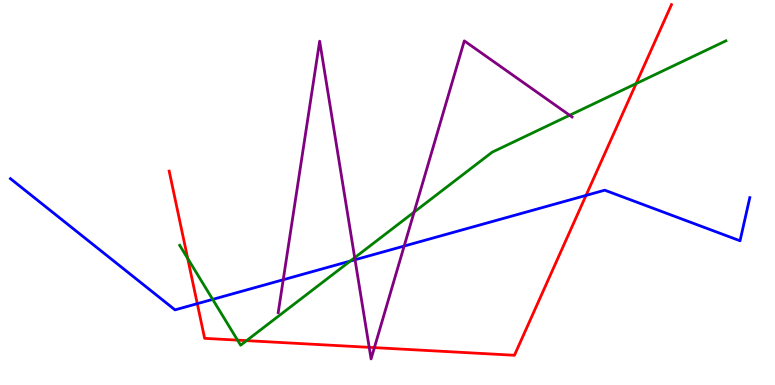[{'lines': ['blue', 'red'], 'intersections': [{'x': 2.55, 'y': 2.11}, {'x': 7.56, 'y': 4.92}]}, {'lines': ['green', 'red'], 'intersections': [{'x': 2.42, 'y': 3.29}, {'x': 3.07, 'y': 1.17}, {'x': 3.18, 'y': 1.15}, {'x': 8.21, 'y': 7.83}]}, {'lines': ['purple', 'red'], 'intersections': [{'x': 4.76, 'y': 0.978}, {'x': 4.83, 'y': 0.971}]}, {'lines': ['blue', 'green'], 'intersections': [{'x': 2.74, 'y': 2.22}, {'x': 4.52, 'y': 3.22}]}, {'lines': ['blue', 'purple'], 'intersections': [{'x': 3.65, 'y': 2.73}, {'x': 4.58, 'y': 3.25}, {'x': 5.21, 'y': 3.61}]}, {'lines': ['green', 'purple'], 'intersections': [{'x': 4.58, 'y': 3.31}, {'x': 5.34, 'y': 4.49}, {'x': 7.35, 'y': 7.01}]}]